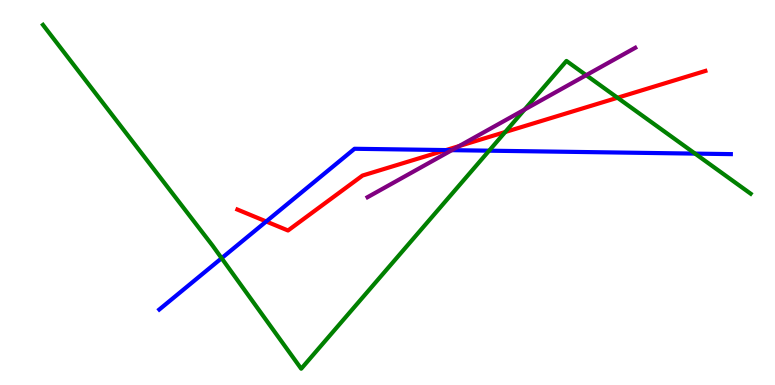[{'lines': ['blue', 'red'], 'intersections': [{'x': 3.44, 'y': 4.25}, {'x': 5.75, 'y': 6.1}]}, {'lines': ['green', 'red'], 'intersections': [{'x': 6.52, 'y': 6.57}, {'x': 7.97, 'y': 7.46}]}, {'lines': ['purple', 'red'], 'intersections': [{'x': 5.92, 'y': 6.21}]}, {'lines': ['blue', 'green'], 'intersections': [{'x': 2.86, 'y': 3.29}, {'x': 6.31, 'y': 6.09}, {'x': 8.97, 'y': 6.01}]}, {'lines': ['blue', 'purple'], 'intersections': [{'x': 5.83, 'y': 6.1}]}, {'lines': ['green', 'purple'], 'intersections': [{'x': 6.77, 'y': 7.15}, {'x': 7.56, 'y': 8.05}]}]